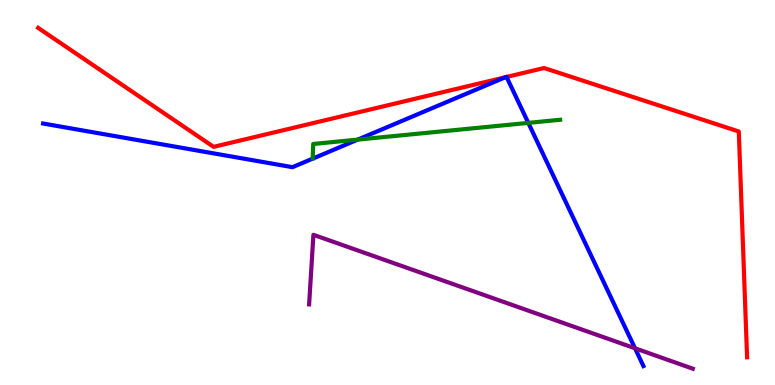[{'lines': ['blue', 'red'], 'intersections': [{'x': 6.52, 'y': 7.99}, {'x': 6.54, 'y': 8.0}]}, {'lines': ['green', 'red'], 'intersections': []}, {'lines': ['purple', 'red'], 'intersections': []}, {'lines': ['blue', 'green'], 'intersections': [{'x': 4.62, 'y': 6.37}, {'x': 6.82, 'y': 6.81}]}, {'lines': ['blue', 'purple'], 'intersections': [{'x': 8.19, 'y': 0.953}]}, {'lines': ['green', 'purple'], 'intersections': []}]